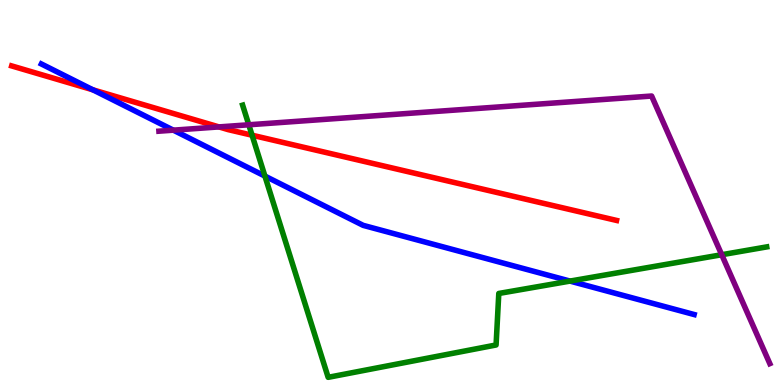[{'lines': ['blue', 'red'], 'intersections': [{'x': 1.2, 'y': 7.67}]}, {'lines': ['green', 'red'], 'intersections': [{'x': 3.25, 'y': 6.49}]}, {'lines': ['purple', 'red'], 'intersections': [{'x': 2.83, 'y': 6.7}]}, {'lines': ['blue', 'green'], 'intersections': [{'x': 3.42, 'y': 5.43}, {'x': 7.36, 'y': 2.7}]}, {'lines': ['blue', 'purple'], 'intersections': [{'x': 2.24, 'y': 6.62}]}, {'lines': ['green', 'purple'], 'intersections': [{'x': 3.21, 'y': 6.76}, {'x': 9.31, 'y': 3.38}]}]